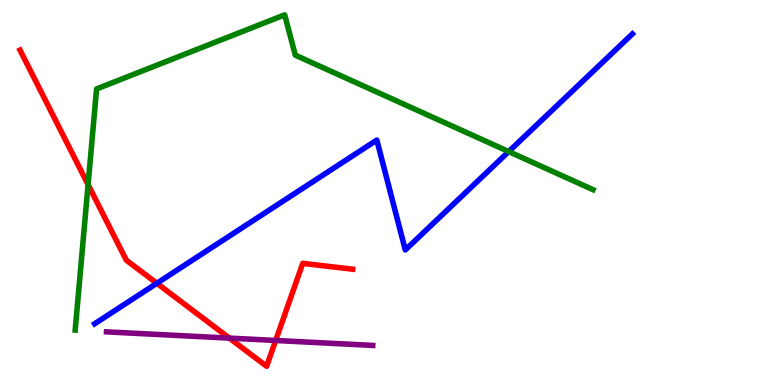[{'lines': ['blue', 'red'], 'intersections': [{'x': 2.02, 'y': 2.64}]}, {'lines': ['green', 'red'], 'intersections': [{'x': 1.14, 'y': 5.2}]}, {'lines': ['purple', 'red'], 'intersections': [{'x': 2.96, 'y': 1.22}, {'x': 3.56, 'y': 1.16}]}, {'lines': ['blue', 'green'], 'intersections': [{'x': 6.56, 'y': 6.06}]}, {'lines': ['blue', 'purple'], 'intersections': []}, {'lines': ['green', 'purple'], 'intersections': []}]